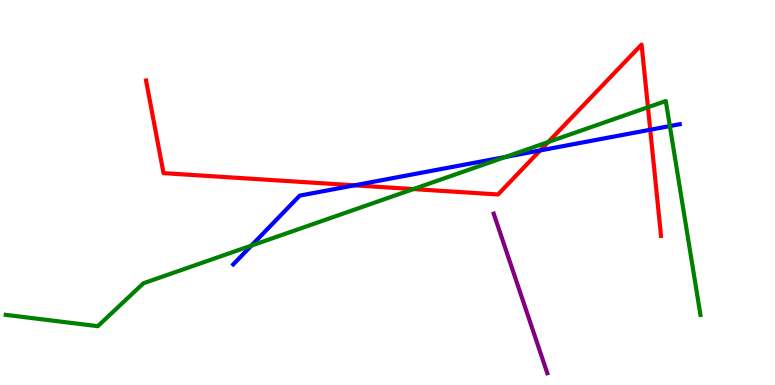[{'lines': ['blue', 'red'], 'intersections': [{'x': 4.57, 'y': 5.19}, {'x': 6.97, 'y': 6.09}, {'x': 8.39, 'y': 6.63}]}, {'lines': ['green', 'red'], 'intersections': [{'x': 5.33, 'y': 5.09}, {'x': 7.07, 'y': 6.31}, {'x': 8.36, 'y': 7.21}]}, {'lines': ['purple', 'red'], 'intersections': []}, {'lines': ['blue', 'green'], 'intersections': [{'x': 3.24, 'y': 3.62}, {'x': 6.52, 'y': 5.92}, {'x': 8.64, 'y': 6.73}]}, {'lines': ['blue', 'purple'], 'intersections': []}, {'lines': ['green', 'purple'], 'intersections': []}]